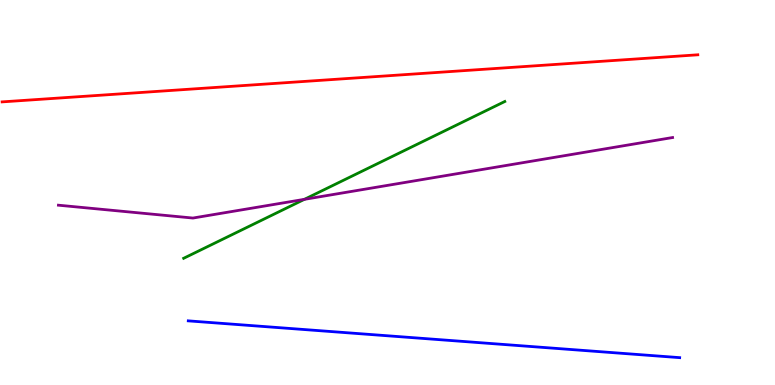[{'lines': ['blue', 'red'], 'intersections': []}, {'lines': ['green', 'red'], 'intersections': []}, {'lines': ['purple', 'red'], 'intersections': []}, {'lines': ['blue', 'green'], 'intersections': []}, {'lines': ['blue', 'purple'], 'intersections': []}, {'lines': ['green', 'purple'], 'intersections': [{'x': 3.93, 'y': 4.82}]}]